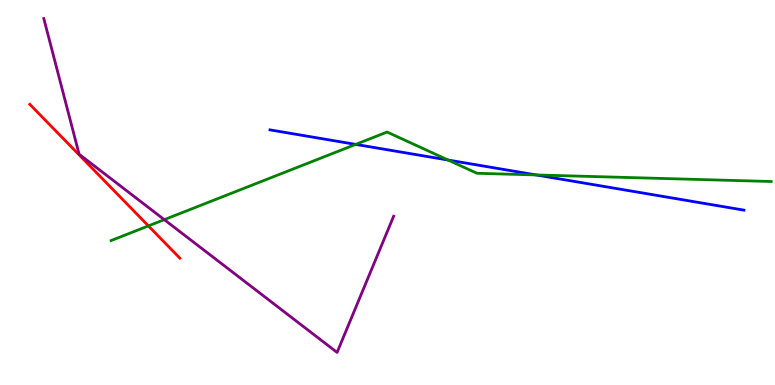[{'lines': ['blue', 'red'], 'intersections': []}, {'lines': ['green', 'red'], 'intersections': [{'x': 1.91, 'y': 4.13}]}, {'lines': ['purple', 'red'], 'intersections': []}, {'lines': ['blue', 'green'], 'intersections': [{'x': 4.59, 'y': 6.25}, {'x': 5.78, 'y': 5.84}, {'x': 6.92, 'y': 5.46}]}, {'lines': ['blue', 'purple'], 'intersections': []}, {'lines': ['green', 'purple'], 'intersections': [{'x': 2.12, 'y': 4.29}]}]